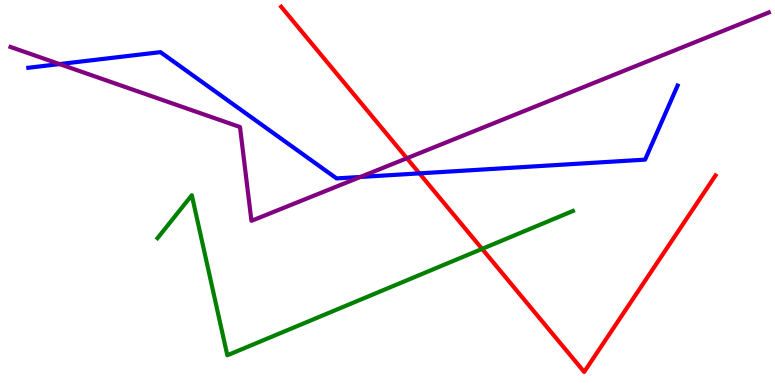[{'lines': ['blue', 'red'], 'intersections': [{'x': 5.41, 'y': 5.5}]}, {'lines': ['green', 'red'], 'intersections': [{'x': 6.22, 'y': 3.54}]}, {'lines': ['purple', 'red'], 'intersections': [{'x': 5.25, 'y': 5.89}]}, {'lines': ['blue', 'green'], 'intersections': []}, {'lines': ['blue', 'purple'], 'intersections': [{'x': 0.768, 'y': 8.34}, {'x': 4.65, 'y': 5.4}]}, {'lines': ['green', 'purple'], 'intersections': []}]